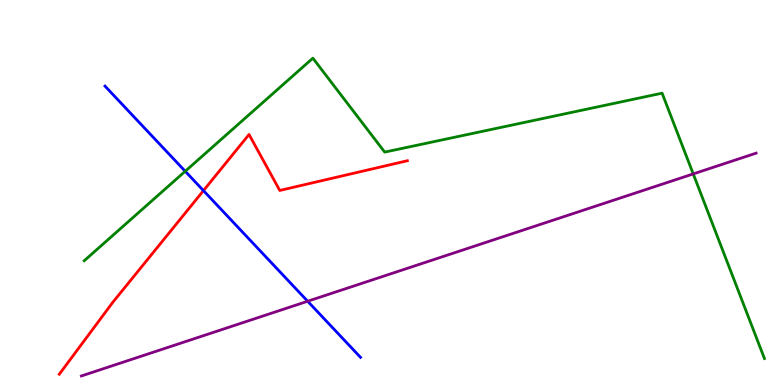[{'lines': ['blue', 'red'], 'intersections': [{'x': 2.63, 'y': 5.05}]}, {'lines': ['green', 'red'], 'intersections': []}, {'lines': ['purple', 'red'], 'intersections': []}, {'lines': ['blue', 'green'], 'intersections': [{'x': 2.39, 'y': 5.55}]}, {'lines': ['blue', 'purple'], 'intersections': [{'x': 3.97, 'y': 2.18}]}, {'lines': ['green', 'purple'], 'intersections': [{'x': 8.95, 'y': 5.48}]}]